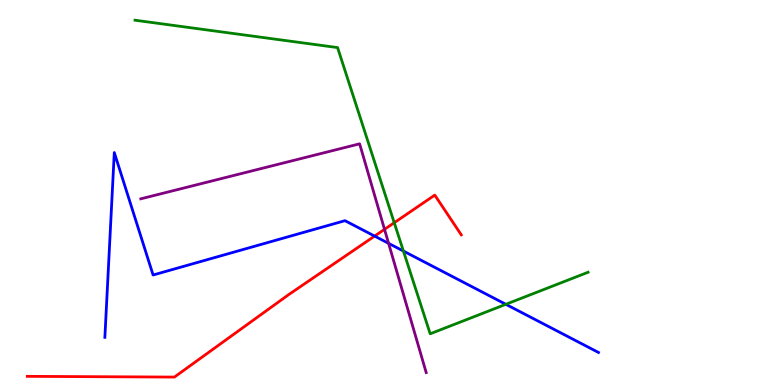[{'lines': ['blue', 'red'], 'intersections': [{'x': 4.83, 'y': 3.87}]}, {'lines': ['green', 'red'], 'intersections': [{'x': 5.09, 'y': 4.22}]}, {'lines': ['purple', 'red'], 'intersections': [{'x': 4.96, 'y': 4.04}]}, {'lines': ['blue', 'green'], 'intersections': [{'x': 5.21, 'y': 3.48}, {'x': 6.53, 'y': 2.1}]}, {'lines': ['blue', 'purple'], 'intersections': [{'x': 5.01, 'y': 3.68}]}, {'lines': ['green', 'purple'], 'intersections': []}]